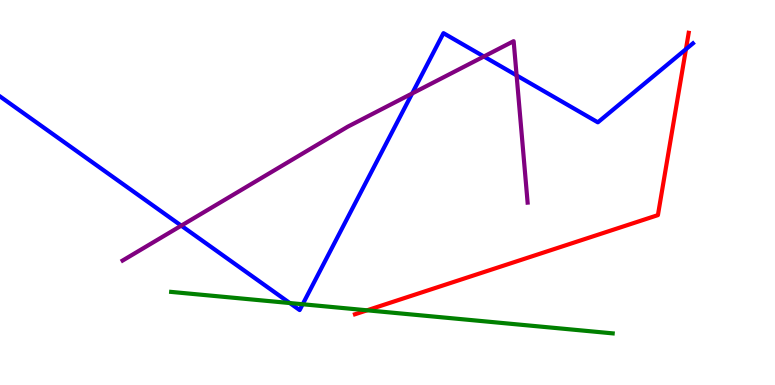[{'lines': ['blue', 'red'], 'intersections': [{'x': 8.85, 'y': 8.72}]}, {'lines': ['green', 'red'], 'intersections': [{'x': 4.74, 'y': 1.94}]}, {'lines': ['purple', 'red'], 'intersections': []}, {'lines': ['blue', 'green'], 'intersections': [{'x': 3.74, 'y': 2.13}, {'x': 3.91, 'y': 2.1}]}, {'lines': ['blue', 'purple'], 'intersections': [{'x': 2.34, 'y': 4.14}, {'x': 5.32, 'y': 7.57}, {'x': 6.24, 'y': 8.53}, {'x': 6.67, 'y': 8.04}]}, {'lines': ['green', 'purple'], 'intersections': []}]